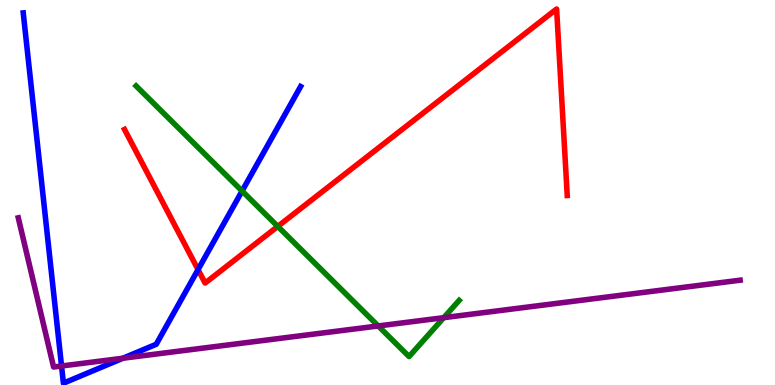[{'lines': ['blue', 'red'], 'intersections': [{'x': 2.56, 'y': 3.0}]}, {'lines': ['green', 'red'], 'intersections': [{'x': 3.58, 'y': 4.12}]}, {'lines': ['purple', 'red'], 'intersections': []}, {'lines': ['blue', 'green'], 'intersections': [{'x': 3.12, 'y': 5.04}]}, {'lines': ['blue', 'purple'], 'intersections': [{'x': 0.794, 'y': 0.494}, {'x': 1.59, 'y': 0.695}]}, {'lines': ['green', 'purple'], 'intersections': [{'x': 4.88, 'y': 1.53}, {'x': 5.73, 'y': 1.75}]}]